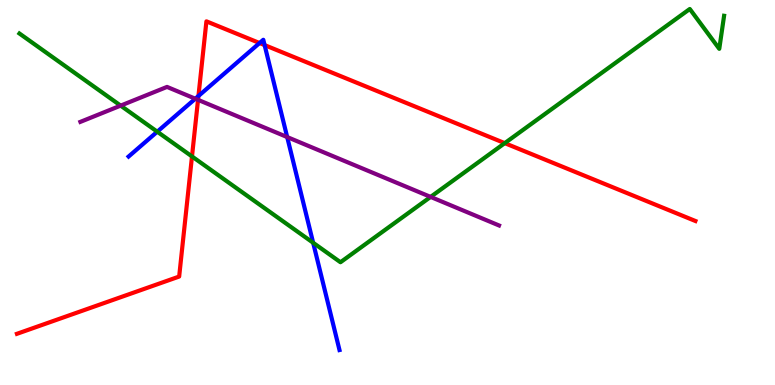[{'lines': ['blue', 'red'], 'intersections': [{'x': 2.56, 'y': 7.51}, {'x': 3.35, 'y': 8.88}, {'x': 3.41, 'y': 8.83}]}, {'lines': ['green', 'red'], 'intersections': [{'x': 2.48, 'y': 5.94}, {'x': 6.51, 'y': 6.28}]}, {'lines': ['purple', 'red'], 'intersections': [{'x': 2.56, 'y': 7.41}]}, {'lines': ['blue', 'green'], 'intersections': [{'x': 2.03, 'y': 6.58}, {'x': 4.04, 'y': 3.69}]}, {'lines': ['blue', 'purple'], 'intersections': [{'x': 2.52, 'y': 7.44}, {'x': 3.71, 'y': 6.44}]}, {'lines': ['green', 'purple'], 'intersections': [{'x': 1.56, 'y': 7.26}, {'x': 5.56, 'y': 4.89}]}]